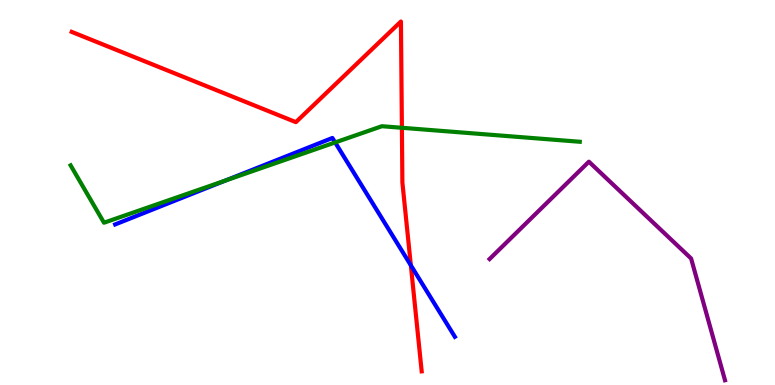[{'lines': ['blue', 'red'], 'intersections': [{'x': 5.3, 'y': 3.11}]}, {'lines': ['green', 'red'], 'intersections': [{'x': 5.19, 'y': 6.68}]}, {'lines': ['purple', 'red'], 'intersections': []}, {'lines': ['blue', 'green'], 'intersections': [{'x': 2.91, 'y': 5.31}, {'x': 4.32, 'y': 6.3}]}, {'lines': ['blue', 'purple'], 'intersections': []}, {'lines': ['green', 'purple'], 'intersections': []}]